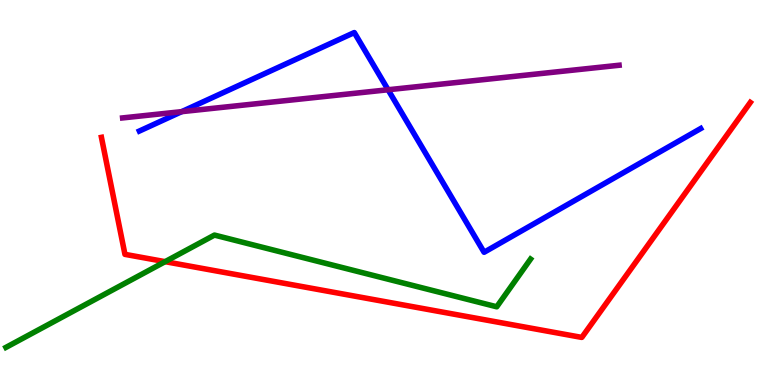[{'lines': ['blue', 'red'], 'intersections': []}, {'lines': ['green', 'red'], 'intersections': [{'x': 2.13, 'y': 3.2}]}, {'lines': ['purple', 'red'], 'intersections': []}, {'lines': ['blue', 'green'], 'intersections': []}, {'lines': ['blue', 'purple'], 'intersections': [{'x': 2.34, 'y': 7.1}, {'x': 5.01, 'y': 7.67}]}, {'lines': ['green', 'purple'], 'intersections': []}]